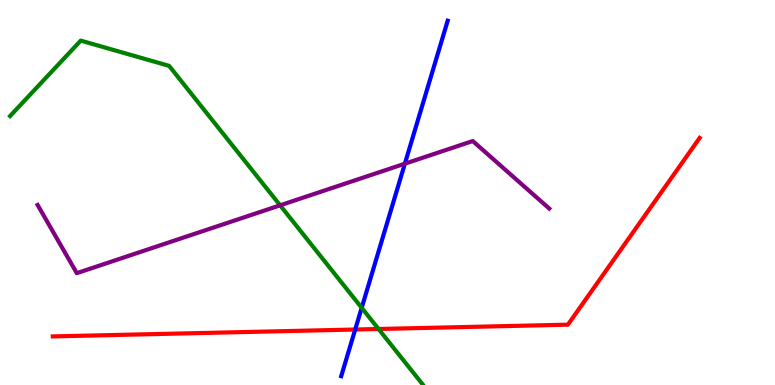[{'lines': ['blue', 'red'], 'intersections': [{'x': 4.58, 'y': 1.44}]}, {'lines': ['green', 'red'], 'intersections': [{'x': 4.88, 'y': 1.45}]}, {'lines': ['purple', 'red'], 'intersections': []}, {'lines': ['blue', 'green'], 'intersections': [{'x': 4.67, 'y': 2.0}]}, {'lines': ['blue', 'purple'], 'intersections': [{'x': 5.22, 'y': 5.75}]}, {'lines': ['green', 'purple'], 'intersections': [{'x': 3.61, 'y': 4.67}]}]